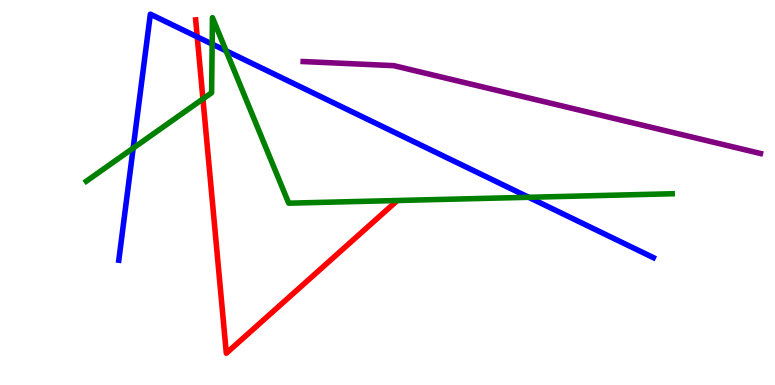[{'lines': ['blue', 'red'], 'intersections': [{'x': 2.54, 'y': 9.04}]}, {'lines': ['green', 'red'], 'intersections': [{'x': 2.62, 'y': 7.43}]}, {'lines': ['purple', 'red'], 'intersections': []}, {'lines': ['blue', 'green'], 'intersections': [{'x': 1.72, 'y': 6.15}, {'x': 2.74, 'y': 8.85}, {'x': 2.92, 'y': 8.68}, {'x': 6.82, 'y': 4.88}]}, {'lines': ['blue', 'purple'], 'intersections': []}, {'lines': ['green', 'purple'], 'intersections': []}]